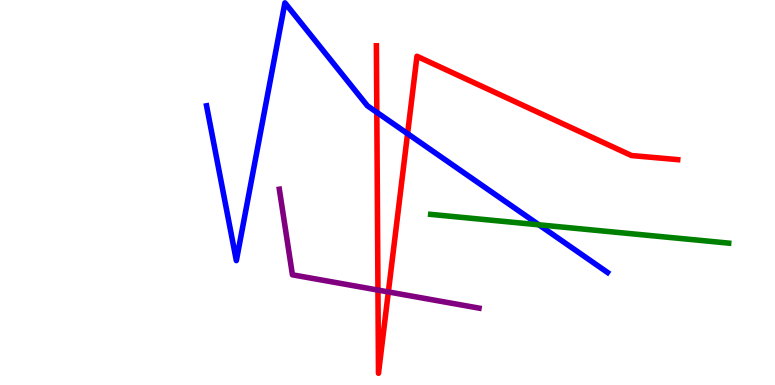[{'lines': ['blue', 'red'], 'intersections': [{'x': 4.86, 'y': 7.08}, {'x': 5.26, 'y': 6.53}]}, {'lines': ['green', 'red'], 'intersections': []}, {'lines': ['purple', 'red'], 'intersections': [{'x': 4.88, 'y': 2.47}, {'x': 5.01, 'y': 2.42}]}, {'lines': ['blue', 'green'], 'intersections': [{'x': 6.95, 'y': 4.16}]}, {'lines': ['blue', 'purple'], 'intersections': []}, {'lines': ['green', 'purple'], 'intersections': []}]